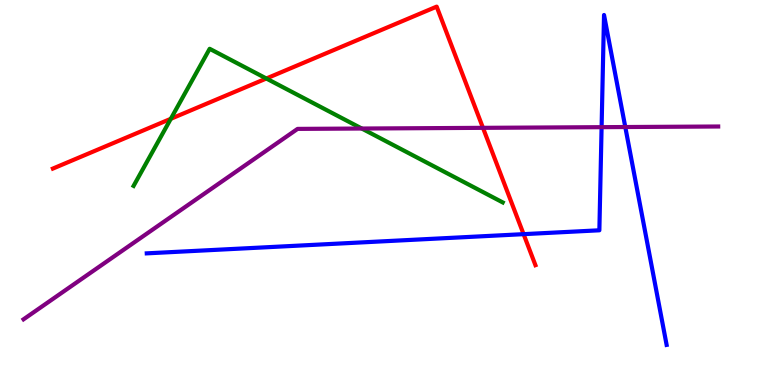[{'lines': ['blue', 'red'], 'intersections': [{'x': 6.76, 'y': 3.92}]}, {'lines': ['green', 'red'], 'intersections': [{'x': 2.2, 'y': 6.91}, {'x': 3.44, 'y': 7.96}]}, {'lines': ['purple', 'red'], 'intersections': [{'x': 6.23, 'y': 6.68}]}, {'lines': ['blue', 'green'], 'intersections': []}, {'lines': ['blue', 'purple'], 'intersections': [{'x': 7.76, 'y': 6.7}, {'x': 8.07, 'y': 6.7}]}, {'lines': ['green', 'purple'], 'intersections': [{'x': 4.67, 'y': 6.66}]}]